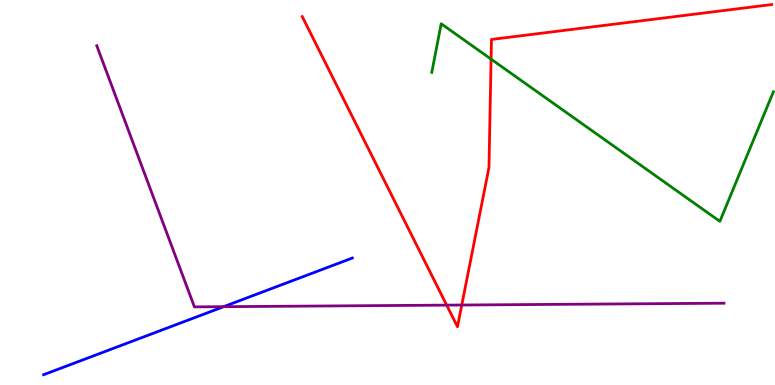[{'lines': ['blue', 'red'], 'intersections': []}, {'lines': ['green', 'red'], 'intersections': [{'x': 6.34, 'y': 8.46}]}, {'lines': ['purple', 'red'], 'intersections': [{'x': 5.76, 'y': 2.07}, {'x': 5.96, 'y': 2.08}]}, {'lines': ['blue', 'green'], 'intersections': []}, {'lines': ['blue', 'purple'], 'intersections': [{'x': 2.89, 'y': 2.03}]}, {'lines': ['green', 'purple'], 'intersections': []}]